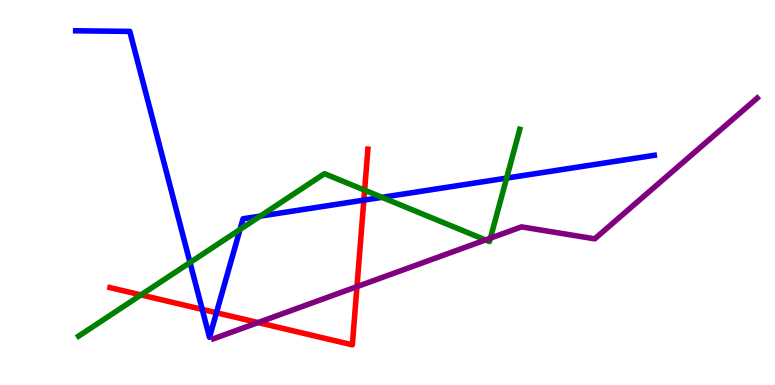[{'lines': ['blue', 'red'], 'intersections': [{'x': 2.61, 'y': 1.96}, {'x': 2.79, 'y': 1.88}, {'x': 4.69, 'y': 4.8}]}, {'lines': ['green', 'red'], 'intersections': [{'x': 1.82, 'y': 2.34}, {'x': 4.7, 'y': 5.06}]}, {'lines': ['purple', 'red'], 'intersections': [{'x': 3.33, 'y': 1.62}, {'x': 4.61, 'y': 2.55}]}, {'lines': ['blue', 'green'], 'intersections': [{'x': 2.45, 'y': 3.18}, {'x': 3.1, 'y': 4.04}, {'x': 3.36, 'y': 4.39}, {'x': 4.93, 'y': 4.87}, {'x': 6.54, 'y': 5.37}]}, {'lines': ['blue', 'purple'], 'intersections': []}, {'lines': ['green', 'purple'], 'intersections': [{'x': 6.26, 'y': 3.77}, {'x': 6.33, 'y': 3.81}]}]